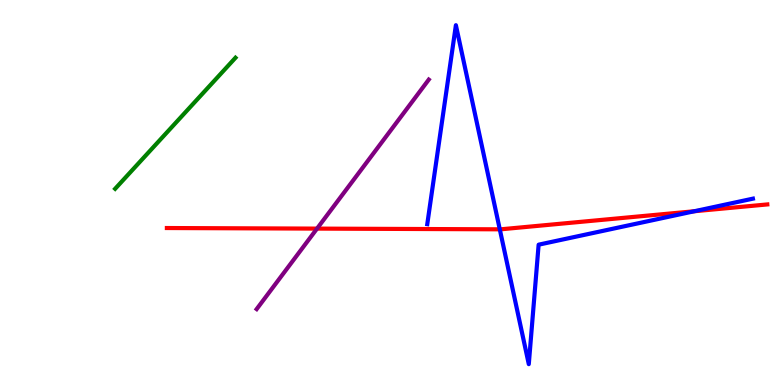[{'lines': ['blue', 'red'], 'intersections': [{'x': 6.45, 'y': 4.04}, {'x': 8.96, 'y': 4.51}]}, {'lines': ['green', 'red'], 'intersections': []}, {'lines': ['purple', 'red'], 'intersections': [{'x': 4.09, 'y': 4.06}]}, {'lines': ['blue', 'green'], 'intersections': []}, {'lines': ['blue', 'purple'], 'intersections': []}, {'lines': ['green', 'purple'], 'intersections': []}]